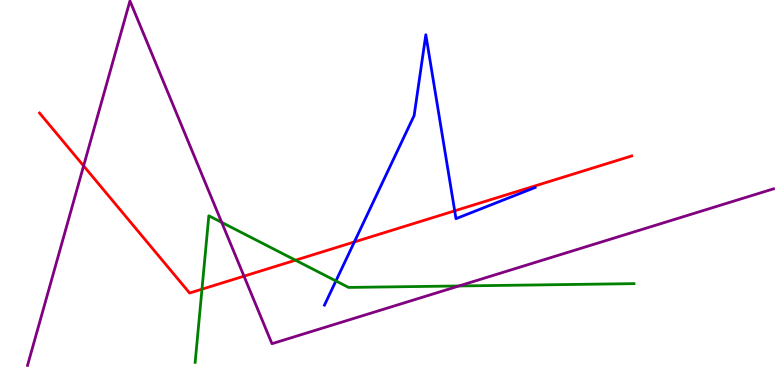[{'lines': ['blue', 'red'], 'intersections': [{'x': 4.57, 'y': 3.72}, {'x': 5.87, 'y': 4.52}]}, {'lines': ['green', 'red'], 'intersections': [{'x': 2.61, 'y': 2.49}, {'x': 3.81, 'y': 3.24}]}, {'lines': ['purple', 'red'], 'intersections': [{'x': 1.08, 'y': 5.69}, {'x': 3.15, 'y': 2.83}]}, {'lines': ['blue', 'green'], 'intersections': [{'x': 4.33, 'y': 2.7}]}, {'lines': ['blue', 'purple'], 'intersections': []}, {'lines': ['green', 'purple'], 'intersections': [{'x': 2.86, 'y': 4.22}, {'x': 5.92, 'y': 2.57}]}]